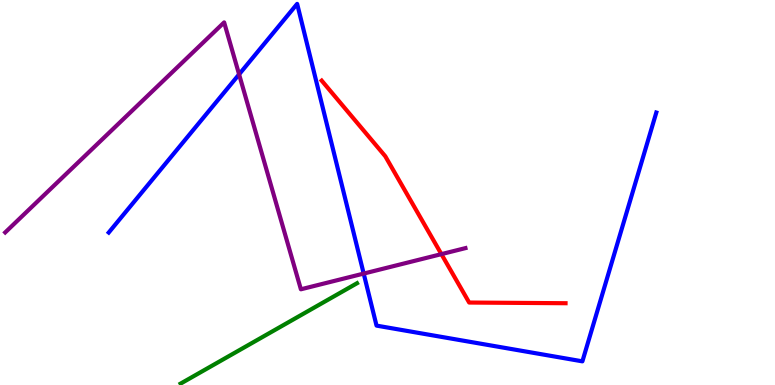[{'lines': ['blue', 'red'], 'intersections': []}, {'lines': ['green', 'red'], 'intersections': []}, {'lines': ['purple', 'red'], 'intersections': [{'x': 5.7, 'y': 3.4}]}, {'lines': ['blue', 'green'], 'intersections': []}, {'lines': ['blue', 'purple'], 'intersections': [{'x': 3.09, 'y': 8.07}, {'x': 4.69, 'y': 2.89}]}, {'lines': ['green', 'purple'], 'intersections': []}]